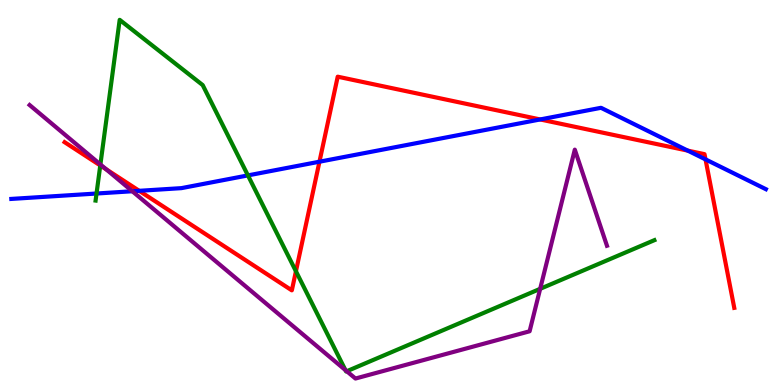[{'lines': ['blue', 'red'], 'intersections': [{'x': 1.8, 'y': 5.04}, {'x': 4.12, 'y': 5.8}, {'x': 6.97, 'y': 6.9}, {'x': 8.87, 'y': 6.09}, {'x': 9.1, 'y': 5.86}]}, {'lines': ['green', 'red'], 'intersections': [{'x': 1.29, 'y': 5.7}, {'x': 3.82, 'y': 2.95}]}, {'lines': ['purple', 'red'], 'intersections': [{'x': 1.37, 'y': 5.6}]}, {'lines': ['blue', 'green'], 'intersections': [{'x': 1.25, 'y': 4.97}, {'x': 3.2, 'y': 5.44}]}, {'lines': ['blue', 'purple'], 'intersections': [{'x': 1.71, 'y': 5.03}]}, {'lines': ['green', 'purple'], 'intersections': [{'x': 1.3, 'y': 5.73}, {'x': 4.46, 'y': 0.386}, {'x': 4.47, 'y': 0.358}, {'x': 6.97, 'y': 2.5}]}]